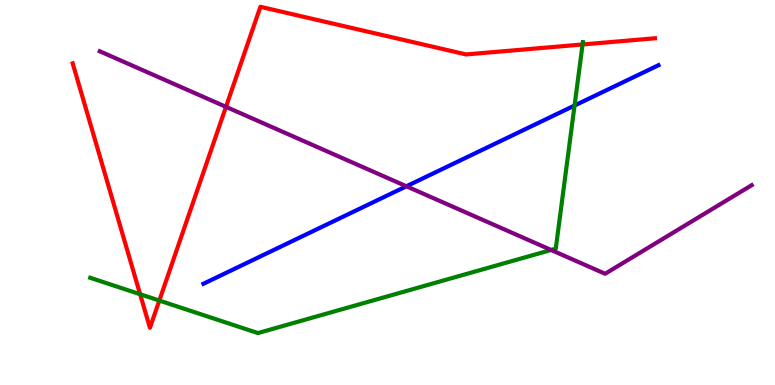[{'lines': ['blue', 'red'], 'intersections': []}, {'lines': ['green', 'red'], 'intersections': [{'x': 1.81, 'y': 2.36}, {'x': 2.06, 'y': 2.19}, {'x': 7.52, 'y': 8.84}]}, {'lines': ['purple', 'red'], 'intersections': [{'x': 2.92, 'y': 7.22}]}, {'lines': ['blue', 'green'], 'intersections': [{'x': 7.41, 'y': 7.26}]}, {'lines': ['blue', 'purple'], 'intersections': [{'x': 5.24, 'y': 5.16}]}, {'lines': ['green', 'purple'], 'intersections': [{'x': 7.11, 'y': 3.51}]}]